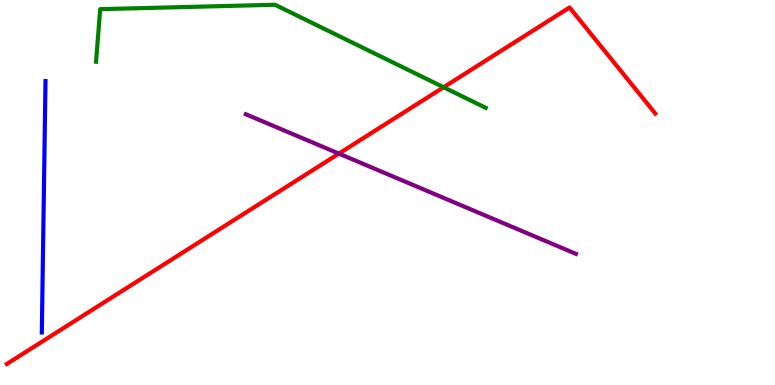[{'lines': ['blue', 'red'], 'intersections': []}, {'lines': ['green', 'red'], 'intersections': [{'x': 5.72, 'y': 7.73}]}, {'lines': ['purple', 'red'], 'intersections': [{'x': 4.37, 'y': 6.01}]}, {'lines': ['blue', 'green'], 'intersections': []}, {'lines': ['blue', 'purple'], 'intersections': []}, {'lines': ['green', 'purple'], 'intersections': []}]